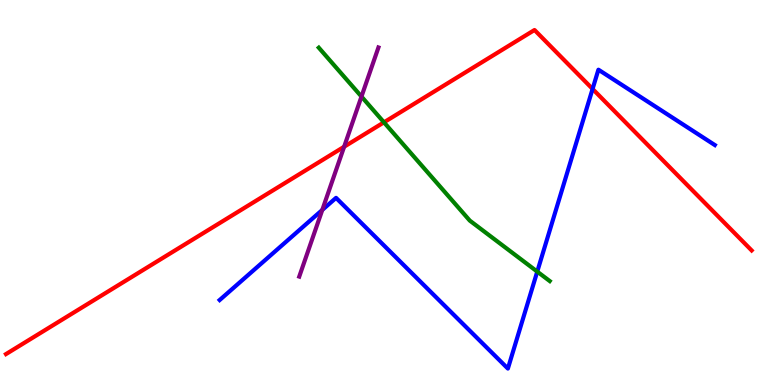[{'lines': ['blue', 'red'], 'intersections': [{'x': 7.65, 'y': 7.69}]}, {'lines': ['green', 'red'], 'intersections': [{'x': 4.95, 'y': 6.82}]}, {'lines': ['purple', 'red'], 'intersections': [{'x': 4.44, 'y': 6.19}]}, {'lines': ['blue', 'green'], 'intersections': [{'x': 6.93, 'y': 2.95}]}, {'lines': ['blue', 'purple'], 'intersections': [{'x': 4.16, 'y': 4.55}]}, {'lines': ['green', 'purple'], 'intersections': [{'x': 4.66, 'y': 7.49}]}]